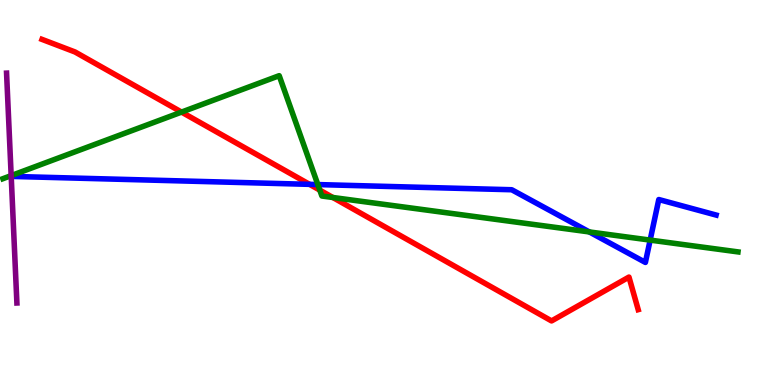[{'lines': ['blue', 'red'], 'intersections': [{'x': 3.99, 'y': 5.21}]}, {'lines': ['green', 'red'], 'intersections': [{'x': 2.34, 'y': 7.09}, {'x': 4.13, 'y': 5.06}, {'x': 4.29, 'y': 4.87}]}, {'lines': ['purple', 'red'], 'intersections': []}, {'lines': ['blue', 'green'], 'intersections': [{'x': 4.1, 'y': 5.21}, {'x': 7.6, 'y': 3.98}, {'x': 8.39, 'y': 3.76}]}, {'lines': ['blue', 'purple'], 'intersections': []}, {'lines': ['green', 'purple'], 'intersections': [{'x': 0.144, 'y': 5.44}]}]